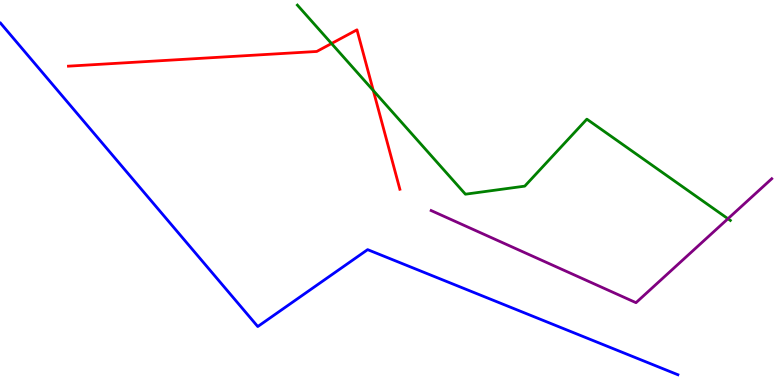[{'lines': ['blue', 'red'], 'intersections': []}, {'lines': ['green', 'red'], 'intersections': [{'x': 4.28, 'y': 8.87}, {'x': 4.82, 'y': 7.65}]}, {'lines': ['purple', 'red'], 'intersections': []}, {'lines': ['blue', 'green'], 'intersections': []}, {'lines': ['blue', 'purple'], 'intersections': []}, {'lines': ['green', 'purple'], 'intersections': [{'x': 9.39, 'y': 4.32}]}]